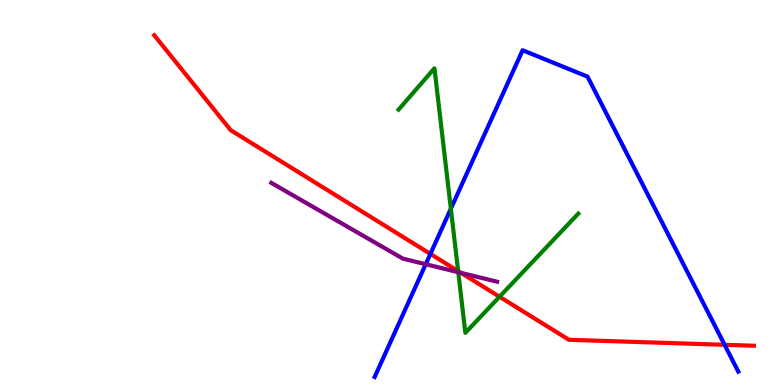[{'lines': ['blue', 'red'], 'intersections': [{'x': 5.55, 'y': 3.4}, {'x': 9.35, 'y': 1.04}]}, {'lines': ['green', 'red'], 'intersections': [{'x': 5.91, 'y': 2.96}, {'x': 6.45, 'y': 2.29}]}, {'lines': ['purple', 'red'], 'intersections': [{'x': 5.95, 'y': 2.91}]}, {'lines': ['blue', 'green'], 'intersections': [{'x': 5.82, 'y': 4.58}]}, {'lines': ['blue', 'purple'], 'intersections': [{'x': 5.49, 'y': 3.14}]}, {'lines': ['green', 'purple'], 'intersections': [{'x': 5.91, 'y': 2.93}]}]